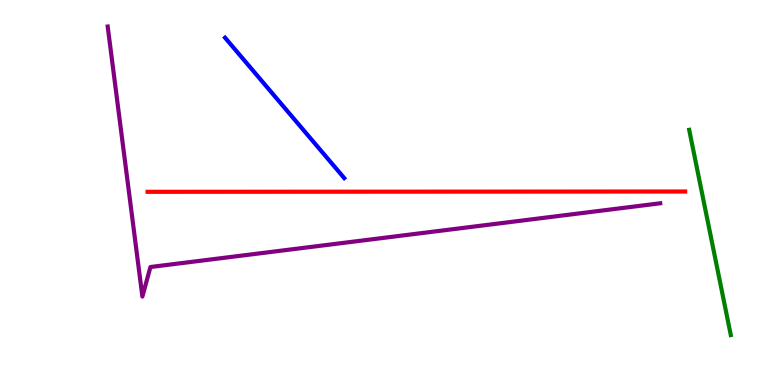[{'lines': ['blue', 'red'], 'intersections': []}, {'lines': ['green', 'red'], 'intersections': []}, {'lines': ['purple', 'red'], 'intersections': []}, {'lines': ['blue', 'green'], 'intersections': []}, {'lines': ['blue', 'purple'], 'intersections': []}, {'lines': ['green', 'purple'], 'intersections': []}]